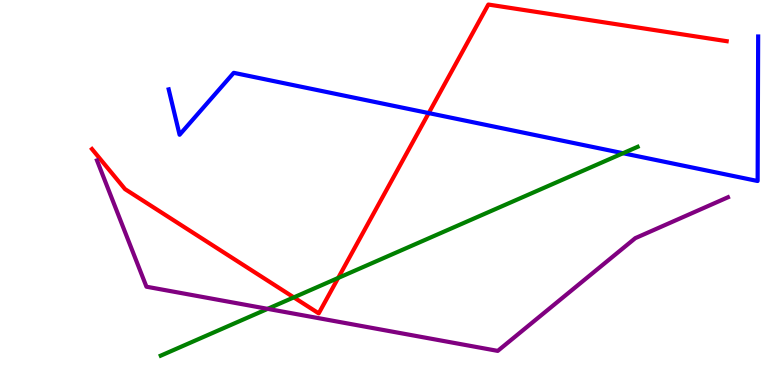[{'lines': ['blue', 'red'], 'intersections': [{'x': 5.53, 'y': 7.06}]}, {'lines': ['green', 'red'], 'intersections': [{'x': 3.79, 'y': 2.28}, {'x': 4.36, 'y': 2.78}]}, {'lines': ['purple', 'red'], 'intersections': []}, {'lines': ['blue', 'green'], 'intersections': [{'x': 8.04, 'y': 6.02}]}, {'lines': ['blue', 'purple'], 'intersections': []}, {'lines': ['green', 'purple'], 'intersections': [{'x': 3.45, 'y': 1.98}]}]